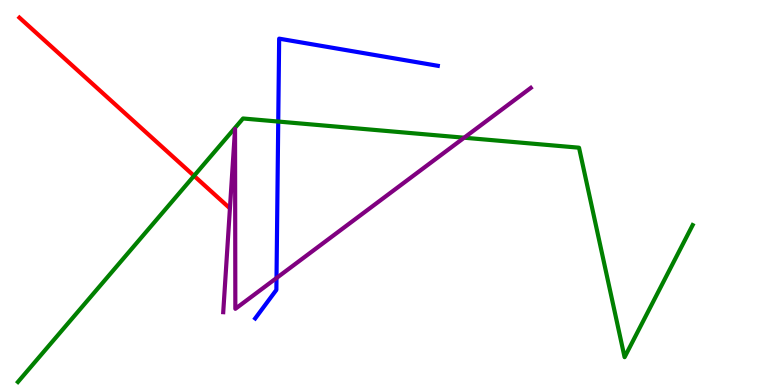[{'lines': ['blue', 'red'], 'intersections': []}, {'lines': ['green', 'red'], 'intersections': [{'x': 2.5, 'y': 5.43}]}, {'lines': ['purple', 'red'], 'intersections': []}, {'lines': ['blue', 'green'], 'intersections': [{'x': 3.59, 'y': 6.84}]}, {'lines': ['blue', 'purple'], 'intersections': [{'x': 3.57, 'y': 2.78}]}, {'lines': ['green', 'purple'], 'intersections': [{'x': 5.99, 'y': 6.42}]}]